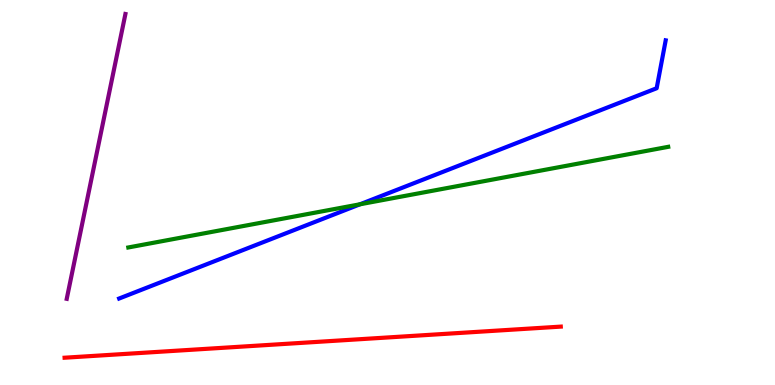[{'lines': ['blue', 'red'], 'intersections': []}, {'lines': ['green', 'red'], 'intersections': []}, {'lines': ['purple', 'red'], 'intersections': []}, {'lines': ['blue', 'green'], 'intersections': [{'x': 4.65, 'y': 4.69}]}, {'lines': ['blue', 'purple'], 'intersections': []}, {'lines': ['green', 'purple'], 'intersections': []}]